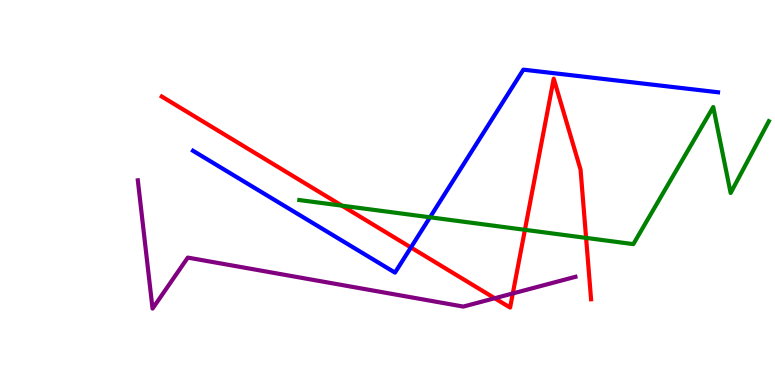[{'lines': ['blue', 'red'], 'intersections': [{'x': 5.3, 'y': 3.57}]}, {'lines': ['green', 'red'], 'intersections': [{'x': 4.41, 'y': 4.66}, {'x': 6.77, 'y': 4.03}, {'x': 7.56, 'y': 3.82}]}, {'lines': ['purple', 'red'], 'intersections': [{'x': 6.38, 'y': 2.25}, {'x': 6.62, 'y': 2.38}]}, {'lines': ['blue', 'green'], 'intersections': [{'x': 5.55, 'y': 4.36}]}, {'lines': ['blue', 'purple'], 'intersections': []}, {'lines': ['green', 'purple'], 'intersections': []}]